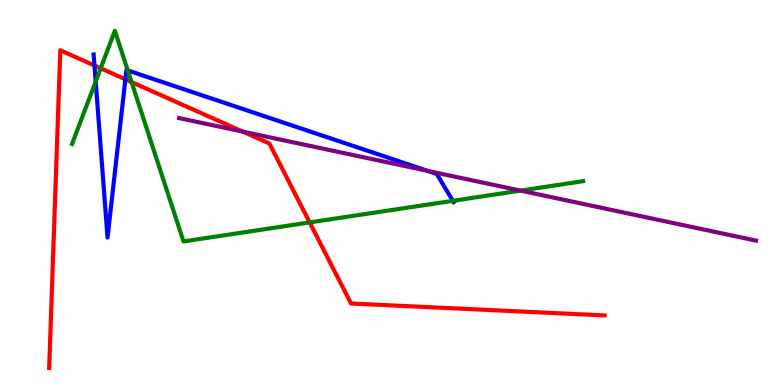[{'lines': ['blue', 'red'], 'intersections': [{'x': 1.22, 'y': 8.3}, {'x': 1.62, 'y': 7.94}]}, {'lines': ['green', 'red'], 'intersections': [{'x': 1.3, 'y': 8.23}, {'x': 1.7, 'y': 7.87}, {'x': 4.0, 'y': 4.22}]}, {'lines': ['purple', 'red'], 'intersections': [{'x': 3.13, 'y': 6.58}]}, {'lines': ['blue', 'green'], 'intersections': [{'x': 1.23, 'y': 7.88}, {'x': 1.65, 'y': 8.17}, {'x': 5.84, 'y': 4.78}]}, {'lines': ['blue', 'purple'], 'intersections': [{'x': 5.52, 'y': 5.56}]}, {'lines': ['green', 'purple'], 'intersections': [{'x': 6.72, 'y': 5.05}]}]